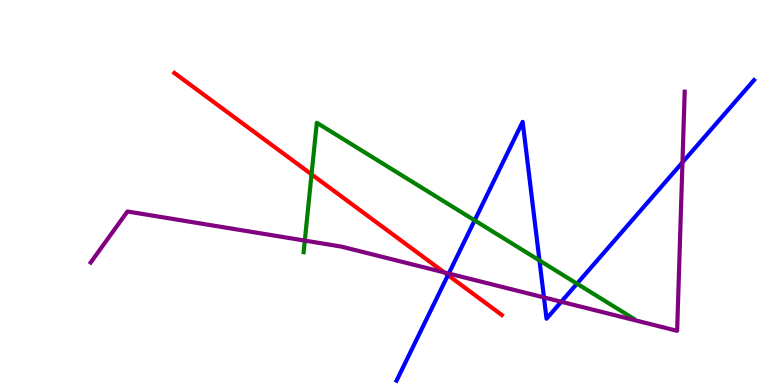[{'lines': ['blue', 'red'], 'intersections': [{'x': 5.78, 'y': 2.85}]}, {'lines': ['green', 'red'], 'intersections': [{'x': 4.02, 'y': 5.47}]}, {'lines': ['purple', 'red'], 'intersections': [{'x': 5.73, 'y': 2.92}]}, {'lines': ['blue', 'green'], 'intersections': [{'x': 6.12, 'y': 4.28}, {'x': 6.96, 'y': 3.23}, {'x': 7.45, 'y': 2.63}]}, {'lines': ['blue', 'purple'], 'intersections': [{'x': 5.79, 'y': 2.9}, {'x': 7.02, 'y': 2.27}, {'x': 7.24, 'y': 2.16}, {'x': 8.81, 'y': 5.78}]}, {'lines': ['green', 'purple'], 'intersections': [{'x': 3.93, 'y': 3.75}]}]